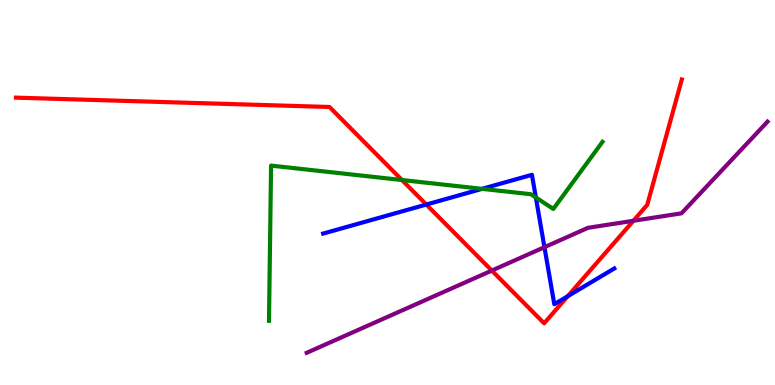[{'lines': ['blue', 'red'], 'intersections': [{'x': 5.5, 'y': 4.69}, {'x': 7.33, 'y': 2.31}]}, {'lines': ['green', 'red'], 'intersections': [{'x': 5.19, 'y': 5.32}]}, {'lines': ['purple', 'red'], 'intersections': [{'x': 6.35, 'y': 2.97}, {'x': 8.17, 'y': 4.27}]}, {'lines': ['blue', 'green'], 'intersections': [{'x': 6.22, 'y': 5.09}, {'x': 6.91, 'y': 4.87}]}, {'lines': ['blue', 'purple'], 'intersections': [{'x': 7.03, 'y': 3.58}]}, {'lines': ['green', 'purple'], 'intersections': []}]